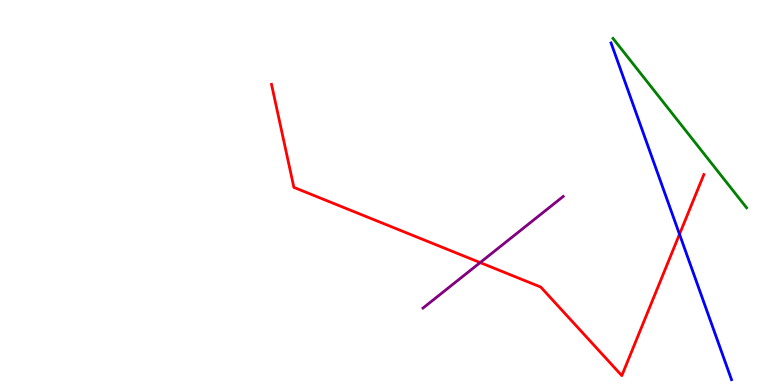[{'lines': ['blue', 'red'], 'intersections': [{'x': 8.77, 'y': 3.92}]}, {'lines': ['green', 'red'], 'intersections': []}, {'lines': ['purple', 'red'], 'intersections': [{'x': 6.2, 'y': 3.18}]}, {'lines': ['blue', 'green'], 'intersections': []}, {'lines': ['blue', 'purple'], 'intersections': []}, {'lines': ['green', 'purple'], 'intersections': []}]